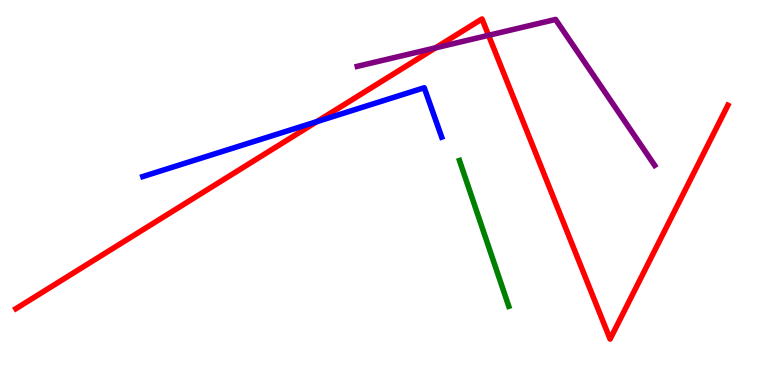[{'lines': ['blue', 'red'], 'intersections': [{'x': 4.09, 'y': 6.84}]}, {'lines': ['green', 'red'], 'intersections': []}, {'lines': ['purple', 'red'], 'intersections': [{'x': 5.62, 'y': 8.76}, {'x': 6.3, 'y': 9.08}]}, {'lines': ['blue', 'green'], 'intersections': []}, {'lines': ['blue', 'purple'], 'intersections': []}, {'lines': ['green', 'purple'], 'intersections': []}]